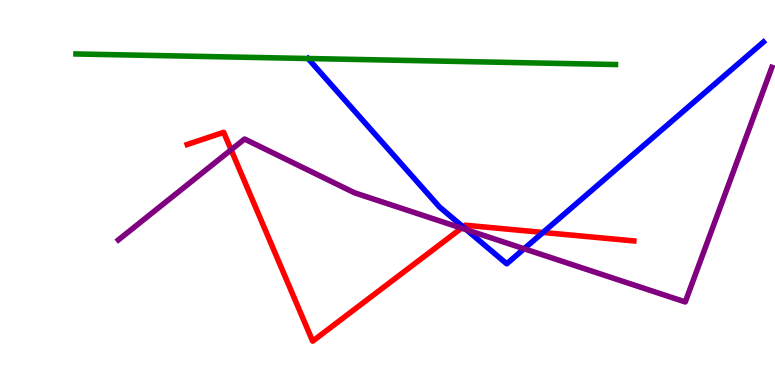[{'lines': ['blue', 'red'], 'intersections': [{'x': 5.98, 'y': 4.11}, {'x': 7.01, 'y': 3.96}]}, {'lines': ['green', 'red'], 'intersections': []}, {'lines': ['purple', 'red'], 'intersections': [{'x': 2.98, 'y': 6.11}, {'x': 5.96, 'y': 4.07}]}, {'lines': ['blue', 'green'], 'intersections': [{'x': 3.97, 'y': 8.48}]}, {'lines': ['blue', 'purple'], 'intersections': [{'x': 6.02, 'y': 4.03}, {'x': 6.76, 'y': 3.54}]}, {'lines': ['green', 'purple'], 'intersections': []}]